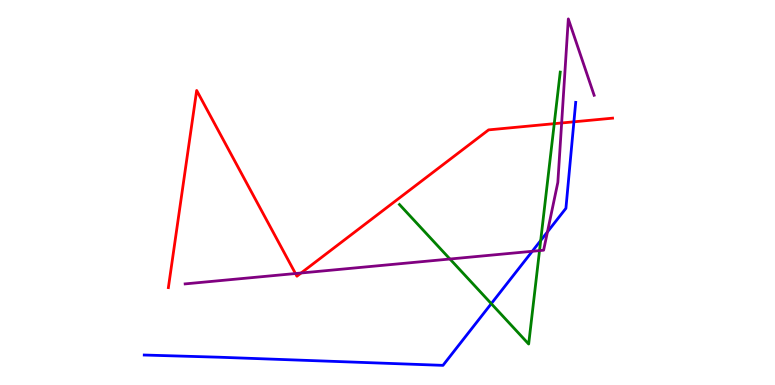[{'lines': ['blue', 'red'], 'intersections': [{'x': 7.41, 'y': 6.84}]}, {'lines': ['green', 'red'], 'intersections': [{'x': 7.15, 'y': 6.79}]}, {'lines': ['purple', 'red'], 'intersections': [{'x': 3.81, 'y': 2.9}, {'x': 3.89, 'y': 2.91}, {'x': 7.25, 'y': 6.81}]}, {'lines': ['blue', 'green'], 'intersections': [{'x': 6.34, 'y': 2.11}, {'x': 6.98, 'y': 3.75}]}, {'lines': ['blue', 'purple'], 'intersections': [{'x': 6.87, 'y': 3.47}, {'x': 7.06, 'y': 3.98}]}, {'lines': ['green', 'purple'], 'intersections': [{'x': 5.81, 'y': 3.27}, {'x': 6.96, 'y': 3.49}]}]